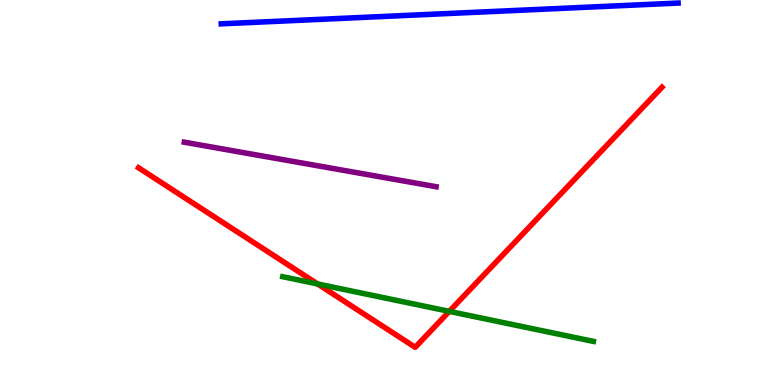[{'lines': ['blue', 'red'], 'intersections': []}, {'lines': ['green', 'red'], 'intersections': [{'x': 4.1, 'y': 2.62}, {'x': 5.8, 'y': 1.91}]}, {'lines': ['purple', 'red'], 'intersections': []}, {'lines': ['blue', 'green'], 'intersections': []}, {'lines': ['blue', 'purple'], 'intersections': []}, {'lines': ['green', 'purple'], 'intersections': []}]